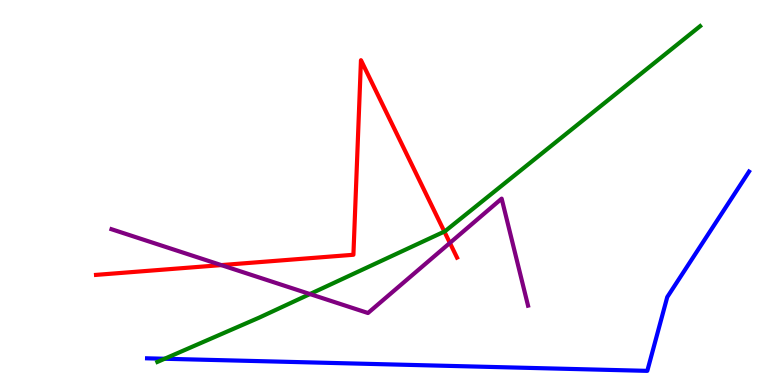[{'lines': ['blue', 'red'], 'intersections': []}, {'lines': ['green', 'red'], 'intersections': [{'x': 5.73, 'y': 3.98}]}, {'lines': ['purple', 'red'], 'intersections': [{'x': 2.86, 'y': 3.11}, {'x': 5.8, 'y': 3.69}]}, {'lines': ['blue', 'green'], 'intersections': [{'x': 2.12, 'y': 0.682}]}, {'lines': ['blue', 'purple'], 'intersections': []}, {'lines': ['green', 'purple'], 'intersections': [{'x': 4.0, 'y': 2.36}]}]